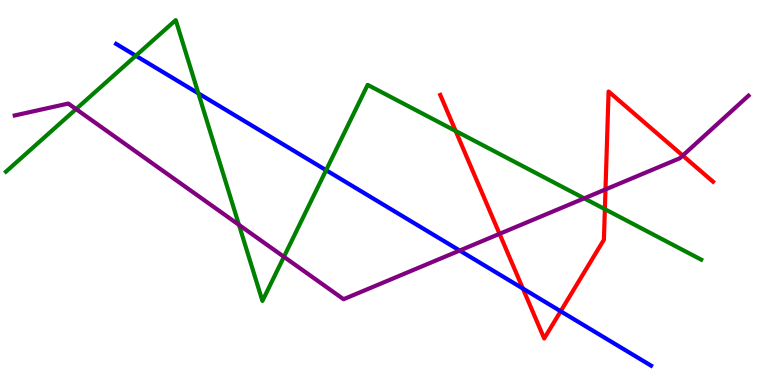[{'lines': ['blue', 'red'], 'intersections': [{'x': 6.75, 'y': 2.51}, {'x': 7.23, 'y': 1.92}]}, {'lines': ['green', 'red'], 'intersections': [{'x': 5.88, 'y': 6.6}, {'x': 7.8, 'y': 4.57}]}, {'lines': ['purple', 'red'], 'intersections': [{'x': 6.45, 'y': 3.93}, {'x': 7.81, 'y': 5.08}, {'x': 8.81, 'y': 5.96}]}, {'lines': ['blue', 'green'], 'intersections': [{'x': 1.75, 'y': 8.55}, {'x': 2.56, 'y': 7.57}, {'x': 4.21, 'y': 5.58}]}, {'lines': ['blue', 'purple'], 'intersections': [{'x': 5.93, 'y': 3.49}]}, {'lines': ['green', 'purple'], 'intersections': [{'x': 0.981, 'y': 7.17}, {'x': 3.08, 'y': 4.16}, {'x': 3.66, 'y': 3.33}, {'x': 7.54, 'y': 4.85}]}]